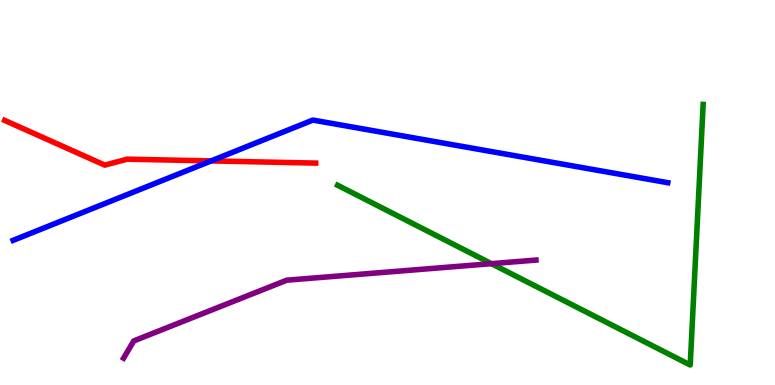[{'lines': ['blue', 'red'], 'intersections': [{'x': 2.72, 'y': 5.82}]}, {'lines': ['green', 'red'], 'intersections': []}, {'lines': ['purple', 'red'], 'intersections': []}, {'lines': ['blue', 'green'], 'intersections': []}, {'lines': ['blue', 'purple'], 'intersections': []}, {'lines': ['green', 'purple'], 'intersections': [{'x': 6.34, 'y': 3.15}]}]